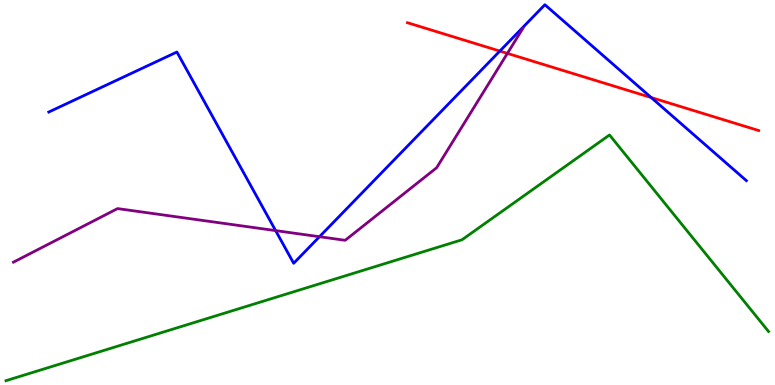[{'lines': ['blue', 'red'], 'intersections': [{'x': 6.45, 'y': 8.67}, {'x': 8.4, 'y': 7.47}]}, {'lines': ['green', 'red'], 'intersections': []}, {'lines': ['purple', 'red'], 'intersections': [{'x': 6.55, 'y': 8.61}]}, {'lines': ['blue', 'green'], 'intersections': []}, {'lines': ['blue', 'purple'], 'intersections': [{'x': 3.56, 'y': 4.01}, {'x': 4.12, 'y': 3.85}]}, {'lines': ['green', 'purple'], 'intersections': []}]